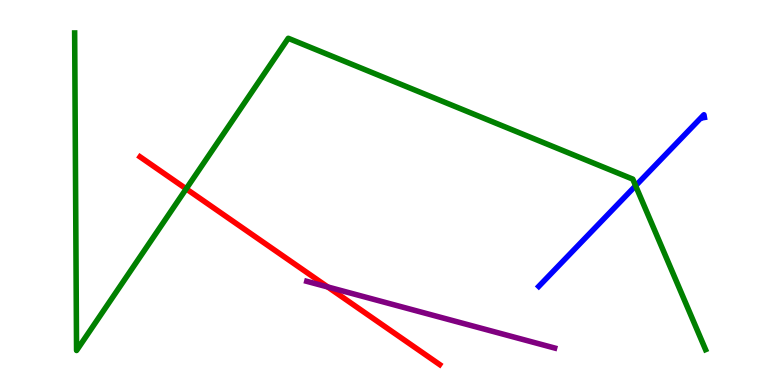[{'lines': ['blue', 'red'], 'intersections': []}, {'lines': ['green', 'red'], 'intersections': [{'x': 2.4, 'y': 5.1}]}, {'lines': ['purple', 'red'], 'intersections': [{'x': 4.23, 'y': 2.55}]}, {'lines': ['blue', 'green'], 'intersections': [{'x': 8.2, 'y': 5.18}]}, {'lines': ['blue', 'purple'], 'intersections': []}, {'lines': ['green', 'purple'], 'intersections': []}]